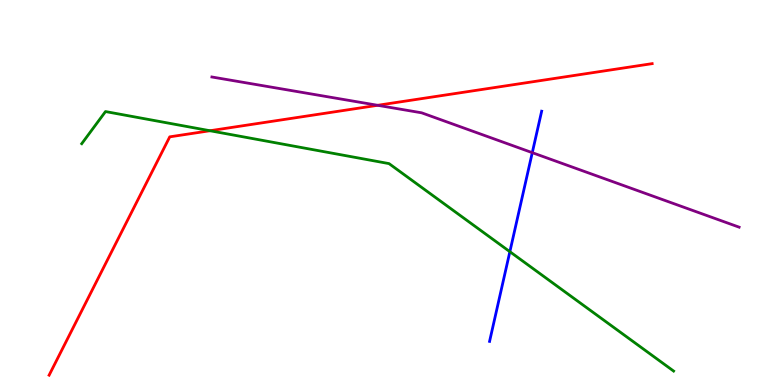[{'lines': ['blue', 'red'], 'intersections': []}, {'lines': ['green', 'red'], 'intersections': [{'x': 2.71, 'y': 6.6}]}, {'lines': ['purple', 'red'], 'intersections': [{'x': 4.87, 'y': 7.27}]}, {'lines': ['blue', 'green'], 'intersections': [{'x': 6.58, 'y': 3.46}]}, {'lines': ['blue', 'purple'], 'intersections': [{'x': 6.87, 'y': 6.03}]}, {'lines': ['green', 'purple'], 'intersections': []}]